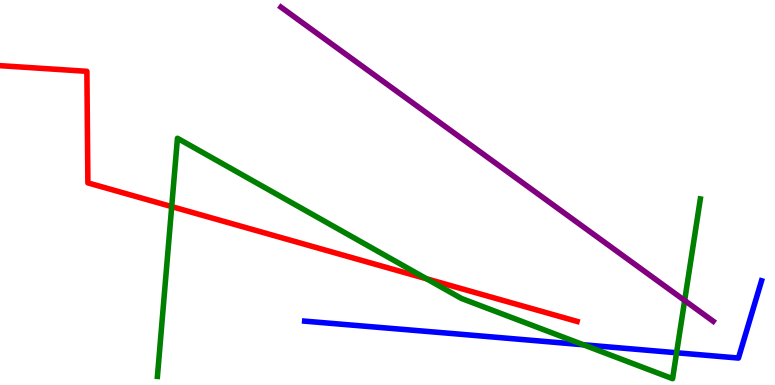[{'lines': ['blue', 'red'], 'intersections': []}, {'lines': ['green', 'red'], 'intersections': [{'x': 2.22, 'y': 4.63}, {'x': 5.5, 'y': 2.76}]}, {'lines': ['purple', 'red'], 'intersections': []}, {'lines': ['blue', 'green'], 'intersections': [{'x': 7.53, 'y': 1.05}, {'x': 8.73, 'y': 0.837}]}, {'lines': ['blue', 'purple'], 'intersections': []}, {'lines': ['green', 'purple'], 'intersections': [{'x': 8.83, 'y': 2.19}]}]